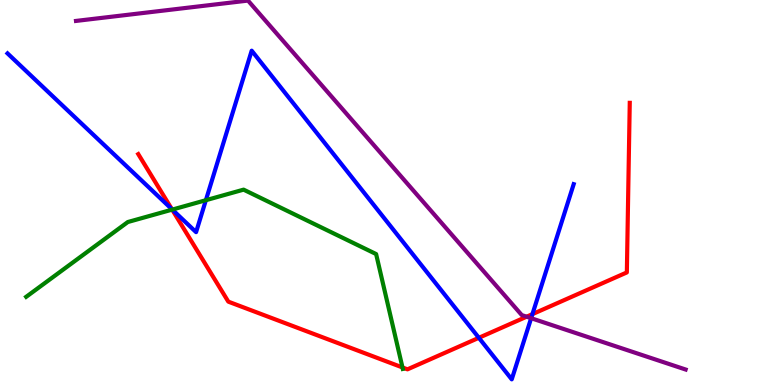[{'lines': ['blue', 'red'], 'intersections': [{'x': 2.22, 'y': 4.57}, {'x': 6.18, 'y': 1.23}, {'x': 6.87, 'y': 1.84}]}, {'lines': ['green', 'red'], 'intersections': [{'x': 2.22, 'y': 4.55}, {'x': 5.19, 'y': 0.456}]}, {'lines': ['purple', 'red'], 'intersections': [{'x': 6.8, 'y': 1.77}]}, {'lines': ['blue', 'green'], 'intersections': [{'x': 2.22, 'y': 4.56}, {'x': 2.66, 'y': 4.8}]}, {'lines': ['blue', 'purple'], 'intersections': [{'x': 6.85, 'y': 1.74}]}, {'lines': ['green', 'purple'], 'intersections': []}]